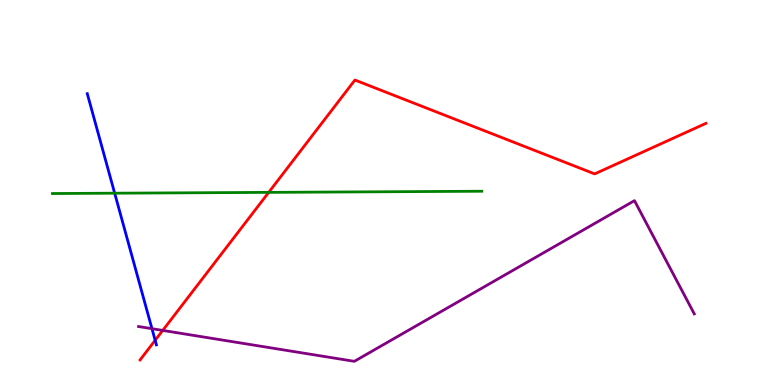[{'lines': ['blue', 'red'], 'intersections': [{'x': 2.0, 'y': 1.16}]}, {'lines': ['green', 'red'], 'intersections': [{'x': 3.47, 'y': 5.0}]}, {'lines': ['purple', 'red'], 'intersections': [{'x': 2.1, 'y': 1.42}]}, {'lines': ['blue', 'green'], 'intersections': [{'x': 1.48, 'y': 4.98}]}, {'lines': ['blue', 'purple'], 'intersections': [{'x': 1.96, 'y': 1.46}]}, {'lines': ['green', 'purple'], 'intersections': []}]